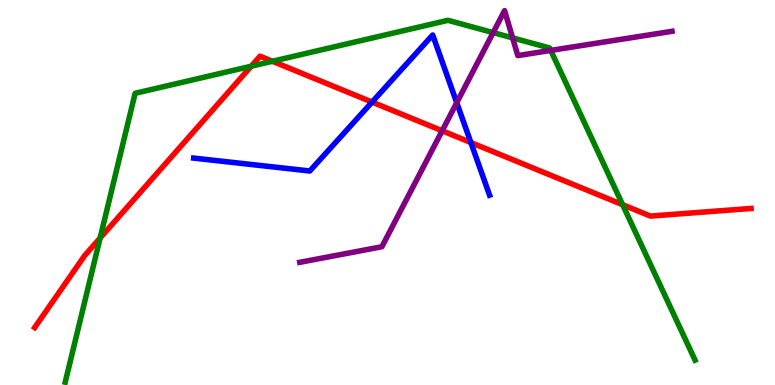[{'lines': ['blue', 'red'], 'intersections': [{'x': 4.8, 'y': 7.35}, {'x': 6.08, 'y': 6.3}]}, {'lines': ['green', 'red'], 'intersections': [{'x': 1.29, 'y': 3.82}, {'x': 3.24, 'y': 8.28}, {'x': 3.51, 'y': 8.41}, {'x': 8.03, 'y': 4.68}]}, {'lines': ['purple', 'red'], 'intersections': [{'x': 5.71, 'y': 6.6}]}, {'lines': ['blue', 'green'], 'intersections': []}, {'lines': ['blue', 'purple'], 'intersections': [{'x': 5.89, 'y': 7.33}]}, {'lines': ['green', 'purple'], 'intersections': [{'x': 6.36, 'y': 9.15}, {'x': 6.61, 'y': 9.02}, {'x': 7.11, 'y': 8.69}]}]